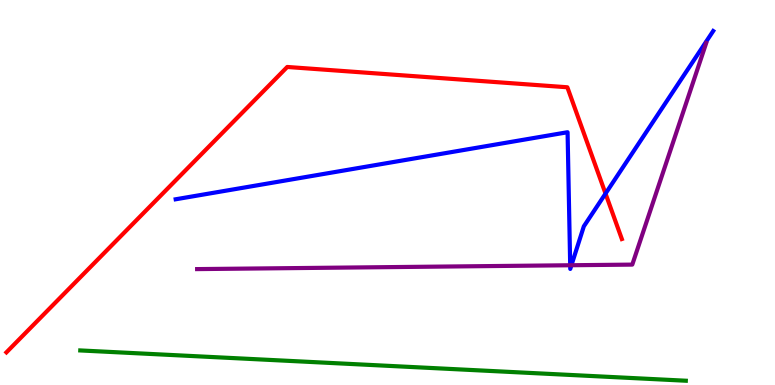[{'lines': ['blue', 'red'], 'intersections': [{'x': 7.81, 'y': 4.97}]}, {'lines': ['green', 'red'], 'intersections': []}, {'lines': ['purple', 'red'], 'intersections': []}, {'lines': ['blue', 'green'], 'intersections': []}, {'lines': ['blue', 'purple'], 'intersections': [{'x': 7.36, 'y': 3.11}, {'x': 7.37, 'y': 3.11}]}, {'lines': ['green', 'purple'], 'intersections': []}]